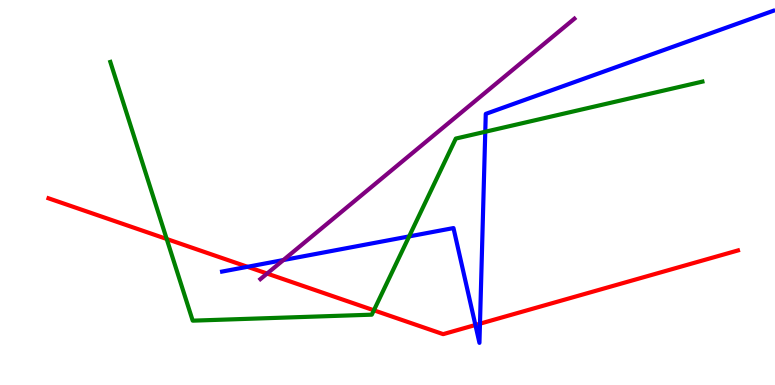[{'lines': ['blue', 'red'], 'intersections': [{'x': 3.19, 'y': 3.07}, {'x': 6.13, 'y': 1.56}, {'x': 6.19, 'y': 1.59}]}, {'lines': ['green', 'red'], 'intersections': [{'x': 2.15, 'y': 3.79}, {'x': 4.82, 'y': 1.94}]}, {'lines': ['purple', 'red'], 'intersections': [{'x': 3.45, 'y': 2.89}]}, {'lines': ['blue', 'green'], 'intersections': [{'x': 5.28, 'y': 3.86}, {'x': 6.26, 'y': 6.58}]}, {'lines': ['blue', 'purple'], 'intersections': [{'x': 3.66, 'y': 3.25}]}, {'lines': ['green', 'purple'], 'intersections': []}]